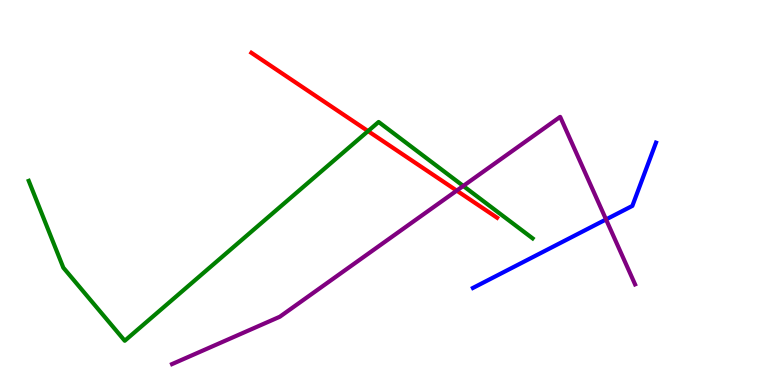[{'lines': ['blue', 'red'], 'intersections': []}, {'lines': ['green', 'red'], 'intersections': [{'x': 4.75, 'y': 6.59}]}, {'lines': ['purple', 'red'], 'intersections': [{'x': 5.89, 'y': 5.05}]}, {'lines': ['blue', 'green'], 'intersections': []}, {'lines': ['blue', 'purple'], 'intersections': [{'x': 7.82, 'y': 4.3}]}, {'lines': ['green', 'purple'], 'intersections': [{'x': 5.98, 'y': 5.17}]}]